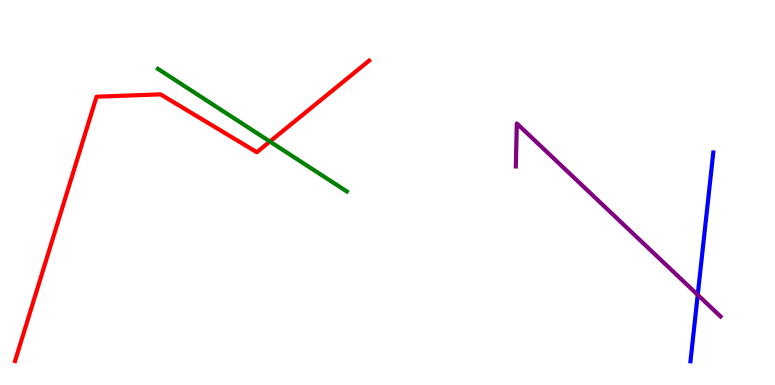[{'lines': ['blue', 'red'], 'intersections': []}, {'lines': ['green', 'red'], 'intersections': [{'x': 3.48, 'y': 6.32}]}, {'lines': ['purple', 'red'], 'intersections': []}, {'lines': ['blue', 'green'], 'intersections': []}, {'lines': ['blue', 'purple'], 'intersections': [{'x': 9.0, 'y': 2.34}]}, {'lines': ['green', 'purple'], 'intersections': []}]